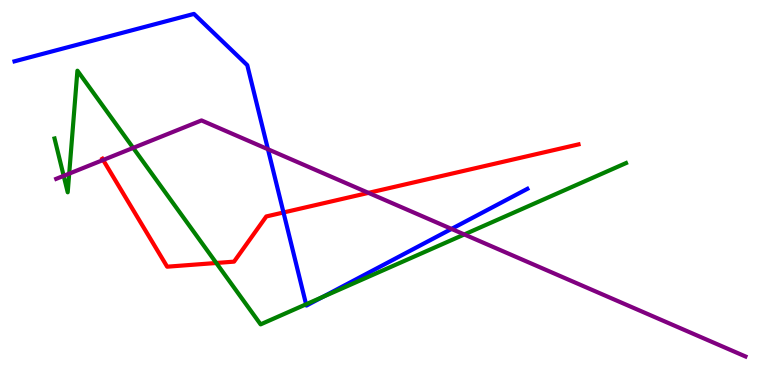[{'lines': ['blue', 'red'], 'intersections': [{'x': 3.66, 'y': 4.48}]}, {'lines': ['green', 'red'], 'intersections': [{'x': 2.79, 'y': 3.17}]}, {'lines': ['purple', 'red'], 'intersections': [{'x': 1.33, 'y': 5.84}, {'x': 4.75, 'y': 4.99}]}, {'lines': ['blue', 'green'], 'intersections': [{'x': 3.95, 'y': 2.1}, {'x': 4.16, 'y': 2.29}]}, {'lines': ['blue', 'purple'], 'intersections': [{'x': 3.46, 'y': 6.12}, {'x': 5.83, 'y': 4.05}]}, {'lines': ['green', 'purple'], 'intersections': [{'x': 0.822, 'y': 5.43}, {'x': 0.893, 'y': 5.49}, {'x': 1.72, 'y': 6.16}, {'x': 5.99, 'y': 3.91}]}]